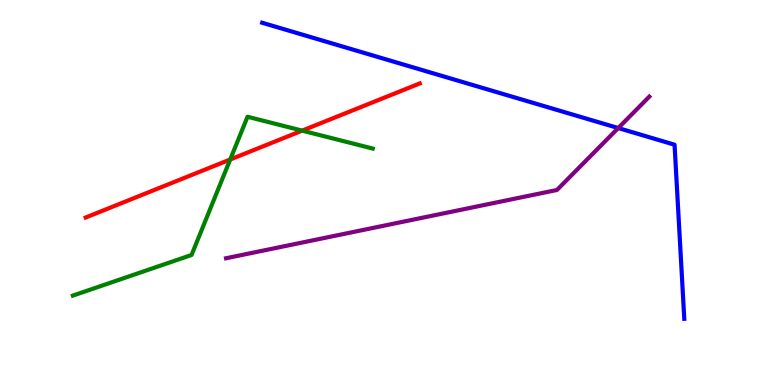[{'lines': ['blue', 'red'], 'intersections': []}, {'lines': ['green', 'red'], 'intersections': [{'x': 2.97, 'y': 5.86}, {'x': 3.9, 'y': 6.61}]}, {'lines': ['purple', 'red'], 'intersections': []}, {'lines': ['blue', 'green'], 'intersections': []}, {'lines': ['blue', 'purple'], 'intersections': [{'x': 7.98, 'y': 6.67}]}, {'lines': ['green', 'purple'], 'intersections': []}]